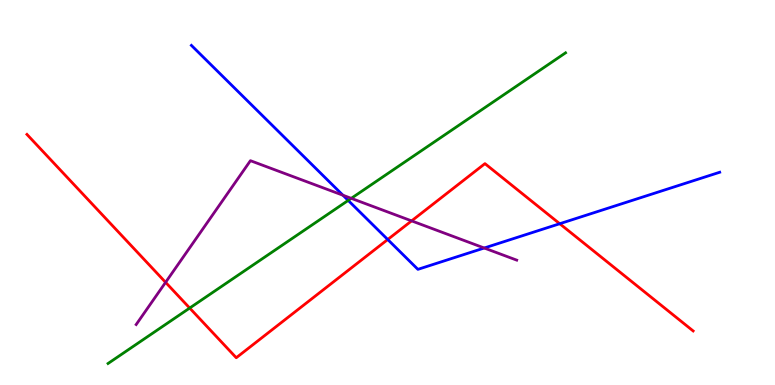[{'lines': ['blue', 'red'], 'intersections': [{'x': 5.0, 'y': 3.78}, {'x': 7.22, 'y': 4.19}]}, {'lines': ['green', 'red'], 'intersections': [{'x': 2.45, 'y': 2.0}]}, {'lines': ['purple', 'red'], 'intersections': [{'x': 2.14, 'y': 2.67}, {'x': 5.31, 'y': 4.26}]}, {'lines': ['blue', 'green'], 'intersections': [{'x': 4.49, 'y': 4.79}]}, {'lines': ['blue', 'purple'], 'intersections': [{'x': 4.43, 'y': 4.93}, {'x': 6.25, 'y': 3.56}]}, {'lines': ['green', 'purple'], 'intersections': [{'x': 4.53, 'y': 4.85}]}]